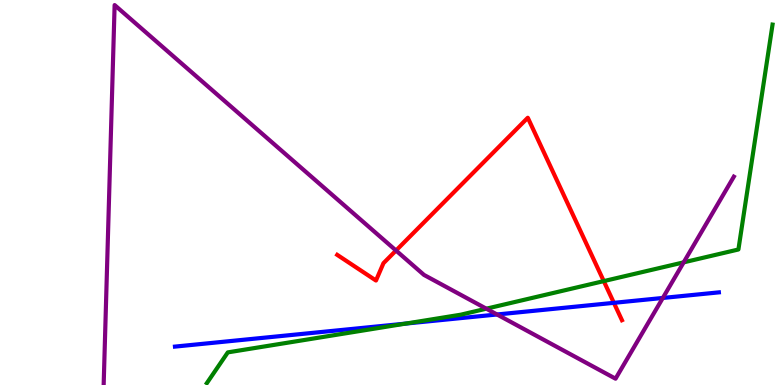[{'lines': ['blue', 'red'], 'intersections': [{'x': 7.92, 'y': 2.13}]}, {'lines': ['green', 'red'], 'intersections': [{'x': 7.79, 'y': 2.7}]}, {'lines': ['purple', 'red'], 'intersections': [{'x': 5.11, 'y': 3.49}]}, {'lines': ['blue', 'green'], 'intersections': [{'x': 5.24, 'y': 1.6}]}, {'lines': ['blue', 'purple'], 'intersections': [{'x': 6.41, 'y': 1.83}, {'x': 8.55, 'y': 2.26}]}, {'lines': ['green', 'purple'], 'intersections': [{'x': 6.28, 'y': 1.98}, {'x': 8.82, 'y': 3.19}]}]